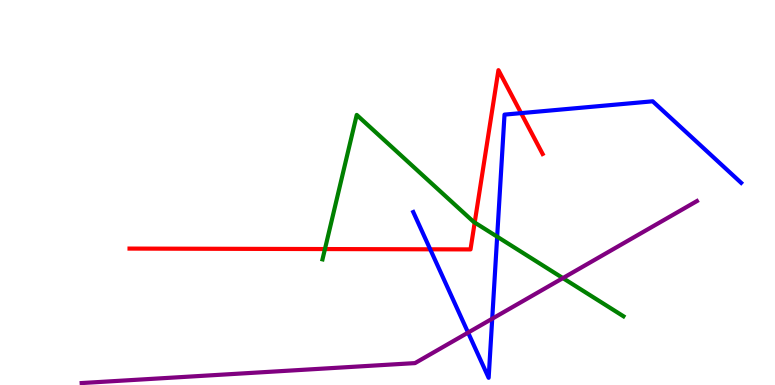[{'lines': ['blue', 'red'], 'intersections': [{'x': 5.55, 'y': 3.52}, {'x': 6.72, 'y': 7.06}]}, {'lines': ['green', 'red'], 'intersections': [{'x': 4.19, 'y': 3.53}, {'x': 6.13, 'y': 4.22}]}, {'lines': ['purple', 'red'], 'intersections': []}, {'lines': ['blue', 'green'], 'intersections': [{'x': 6.41, 'y': 3.85}]}, {'lines': ['blue', 'purple'], 'intersections': [{'x': 6.04, 'y': 1.36}, {'x': 6.35, 'y': 1.72}]}, {'lines': ['green', 'purple'], 'intersections': [{'x': 7.26, 'y': 2.78}]}]